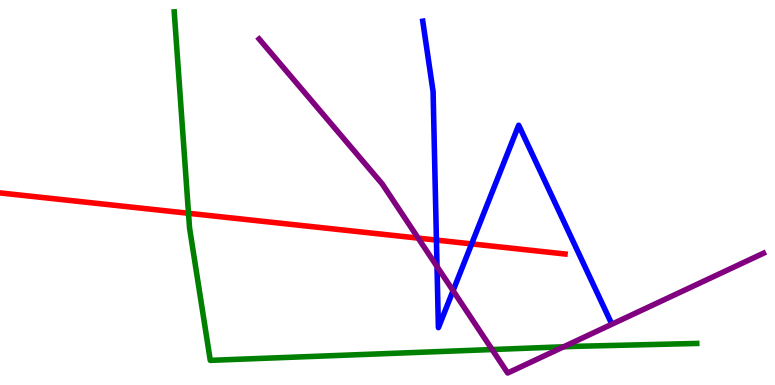[{'lines': ['blue', 'red'], 'intersections': [{'x': 5.63, 'y': 3.76}, {'x': 6.09, 'y': 3.67}]}, {'lines': ['green', 'red'], 'intersections': [{'x': 2.43, 'y': 4.46}]}, {'lines': ['purple', 'red'], 'intersections': [{'x': 5.4, 'y': 3.82}]}, {'lines': ['blue', 'green'], 'intersections': []}, {'lines': ['blue', 'purple'], 'intersections': [{'x': 5.64, 'y': 3.08}, {'x': 5.85, 'y': 2.45}]}, {'lines': ['green', 'purple'], 'intersections': [{'x': 6.35, 'y': 0.921}, {'x': 7.27, 'y': 0.992}]}]